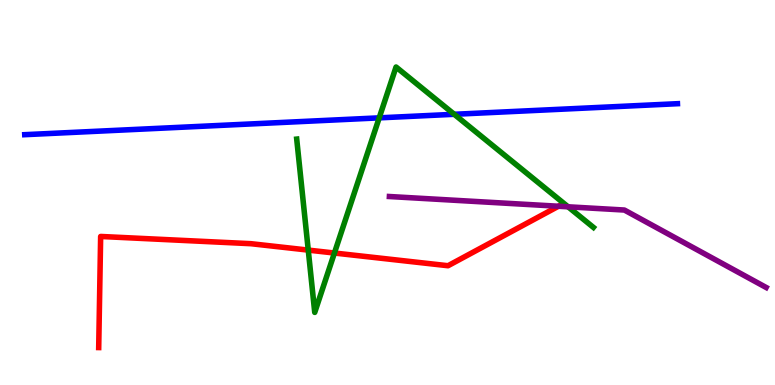[{'lines': ['blue', 'red'], 'intersections': []}, {'lines': ['green', 'red'], 'intersections': [{'x': 3.98, 'y': 3.5}, {'x': 4.32, 'y': 3.43}]}, {'lines': ['purple', 'red'], 'intersections': [{'x': 7.21, 'y': 4.64}]}, {'lines': ['blue', 'green'], 'intersections': [{'x': 4.89, 'y': 6.94}, {'x': 5.86, 'y': 7.03}]}, {'lines': ['blue', 'purple'], 'intersections': []}, {'lines': ['green', 'purple'], 'intersections': [{'x': 7.33, 'y': 4.63}]}]